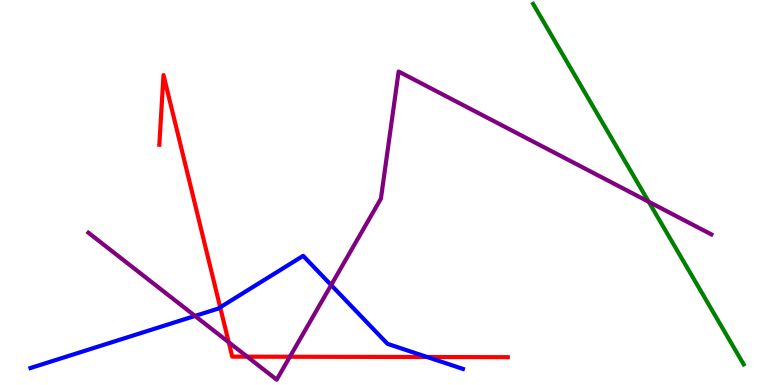[{'lines': ['blue', 'red'], 'intersections': [{'x': 2.84, 'y': 2.02}, {'x': 5.51, 'y': 0.727}]}, {'lines': ['green', 'red'], 'intersections': []}, {'lines': ['purple', 'red'], 'intersections': [{'x': 2.95, 'y': 1.11}, {'x': 3.19, 'y': 0.736}, {'x': 3.74, 'y': 0.734}]}, {'lines': ['blue', 'green'], 'intersections': []}, {'lines': ['blue', 'purple'], 'intersections': [{'x': 2.52, 'y': 1.79}, {'x': 4.27, 'y': 2.6}]}, {'lines': ['green', 'purple'], 'intersections': [{'x': 8.37, 'y': 4.76}]}]